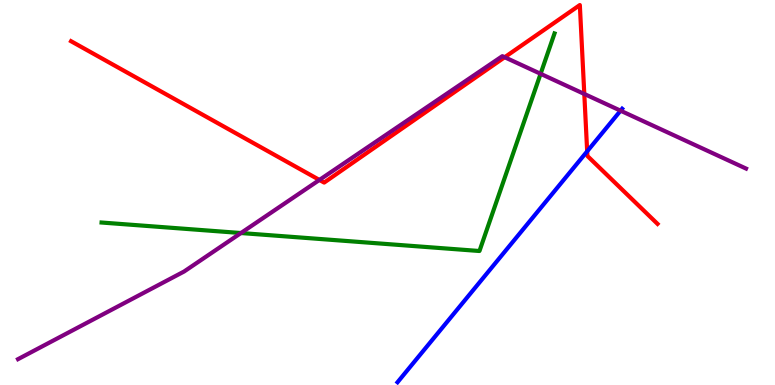[{'lines': ['blue', 'red'], 'intersections': [{'x': 7.58, 'y': 6.07}]}, {'lines': ['green', 'red'], 'intersections': []}, {'lines': ['purple', 'red'], 'intersections': [{'x': 4.12, 'y': 5.33}, {'x': 6.51, 'y': 8.51}, {'x': 7.54, 'y': 7.56}]}, {'lines': ['blue', 'green'], 'intersections': []}, {'lines': ['blue', 'purple'], 'intersections': [{'x': 8.01, 'y': 7.13}]}, {'lines': ['green', 'purple'], 'intersections': [{'x': 3.11, 'y': 3.95}, {'x': 6.98, 'y': 8.08}]}]